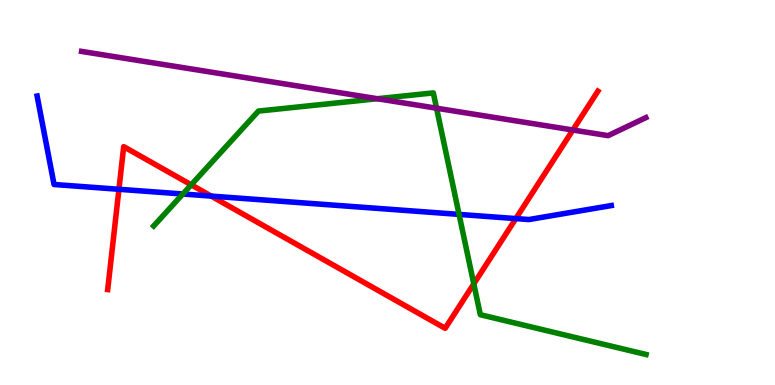[{'lines': ['blue', 'red'], 'intersections': [{'x': 1.53, 'y': 5.08}, {'x': 2.73, 'y': 4.91}, {'x': 6.66, 'y': 4.32}]}, {'lines': ['green', 'red'], 'intersections': [{'x': 2.47, 'y': 5.2}, {'x': 6.11, 'y': 2.63}]}, {'lines': ['purple', 'red'], 'intersections': [{'x': 7.39, 'y': 6.62}]}, {'lines': ['blue', 'green'], 'intersections': [{'x': 2.36, 'y': 4.96}, {'x': 5.92, 'y': 4.43}]}, {'lines': ['blue', 'purple'], 'intersections': []}, {'lines': ['green', 'purple'], 'intersections': [{'x': 4.87, 'y': 7.44}, {'x': 5.63, 'y': 7.19}]}]